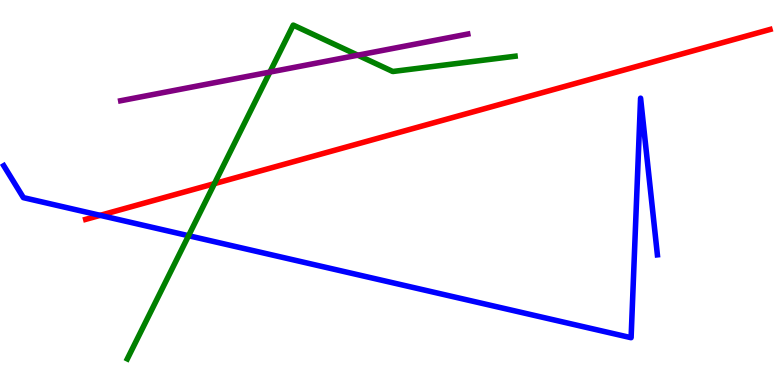[{'lines': ['blue', 'red'], 'intersections': [{'x': 1.29, 'y': 4.41}]}, {'lines': ['green', 'red'], 'intersections': [{'x': 2.77, 'y': 5.23}]}, {'lines': ['purple', 'red'], 'intersections': []}, {'lines': ['blue', 'green'], 'intersections': [{'x': 2.43, 'y': 3.88}]}, {'lines': ['blue', 'purple'], 'intersections': []}, {'lines': ['green', 'purple'], 'intersections': [{'x': 3.48, 'y': 8.13}, {'x': 4.62, 'y': 8.57}]}]